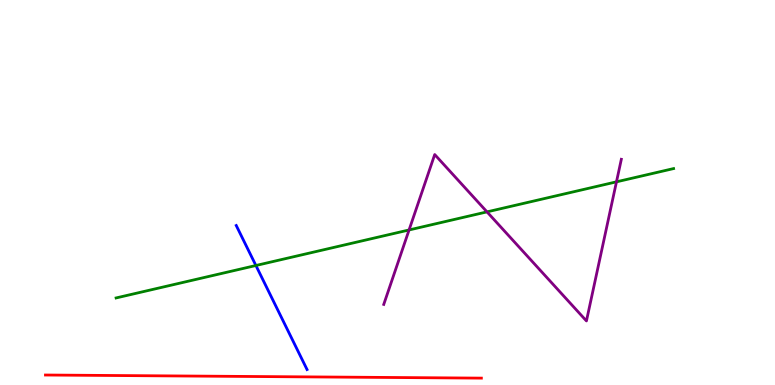[{'lines': ['blue', 'red'], 'intersections': []}, {'lines': ['green', 'red'], 'intersections': []}, {'lines': ['purple', 'red'], 'intersections': []}, {'lines': ['blue', 'green'], 'intersections': [{'x': 3.3, 'y': 3.1}]}, {'lines': ['blue', 'purple'], 'intersections': []}, {'lines': ['green', 'purple'], 'intersections': [{'x': 5.28, 'y': 4.03}, {'x': 6.28, 'y': 4.5}, {'x': 7.95, 'y': 5.28}]}]